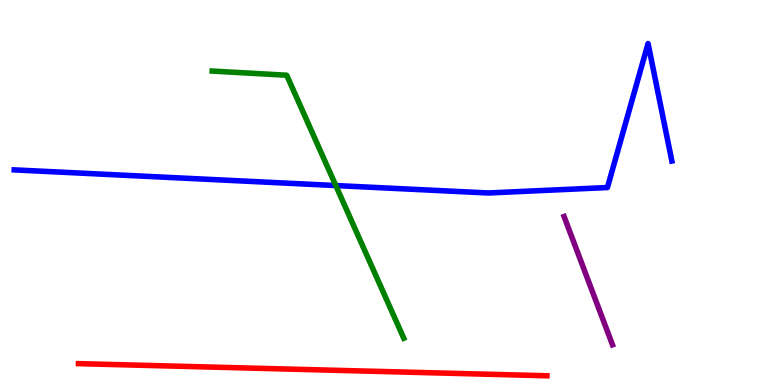[{'lines': ['blue', 'red'], 'intersections': []}, {'lines': ['green', 'red'], 'intersections': []}, {'lines': ['purple', 'red'], 'intersections': []}, {'lines': ['blue', 'green'], 'intersections': [{'x': 4.33, 'y': 5.18}]}, {'lines': ['blue', 'purple'], 'intersections': []}, {'lines': ['green', 'purple'], 'intersections': []}]